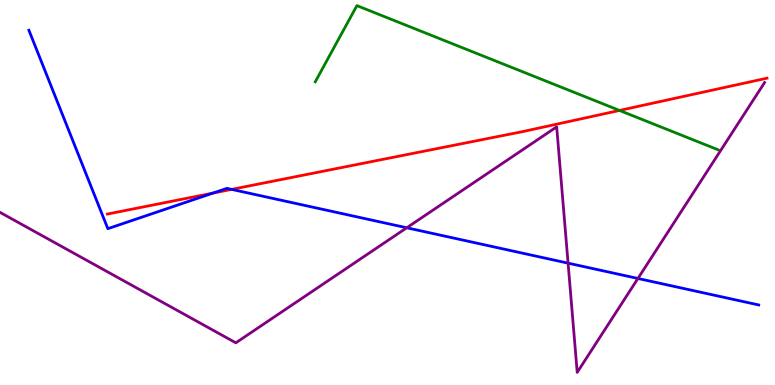[{'lines': ['blue', 'red'], 'intersections': [{'x': 2.75, 'y': 4.98}, {'x': 2.99, 'y': 5.08}]}, {'lines': ['green', 'red'], 'intersections': [{'x': 7.99, 'y': 7.13}]}, {'lines': ['purple', 'red'], 'intersections': []}, {'lines': ['blue', 'green'], 'intersections': []}, {'lines': ['blue', 'purple'], 'intersections': [{'x': 5.25, 'y': 4.08}, {'x': 7.33, 'y': 3.16}, {'x': 8.23, 'y': 2.77}]}, {'lines': ['green', 'purple'], 'intersections': []}]